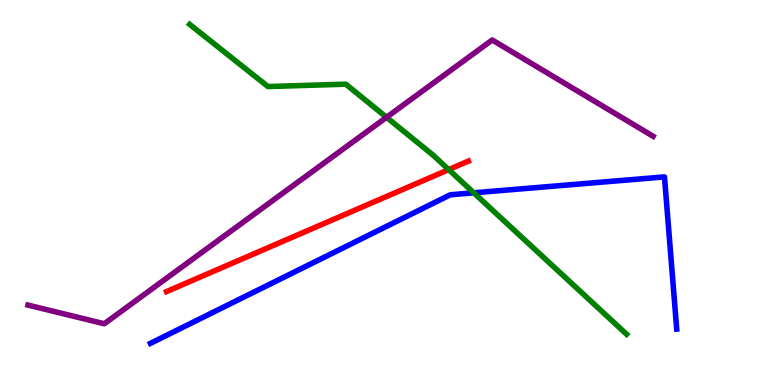[{'lines': ['blue', 'red'], 'intersections': []}, {'lines': ['green', 'red'], 'intersections': [{'x': 5.79, 'y': 5.59}]}, {'lines': ['purple', 'red'], 'intersections': []}, {'lines': ['blue', 'green'], 'intersections': [{'x': 6.11, 'y': 4.99}]}, {'lines': ['blue', 'purple'], 'intersections': []}, {'lines': ['green', 'purple'], 'intersections': [{'x': 4.99, 'y': 6.95}]}]